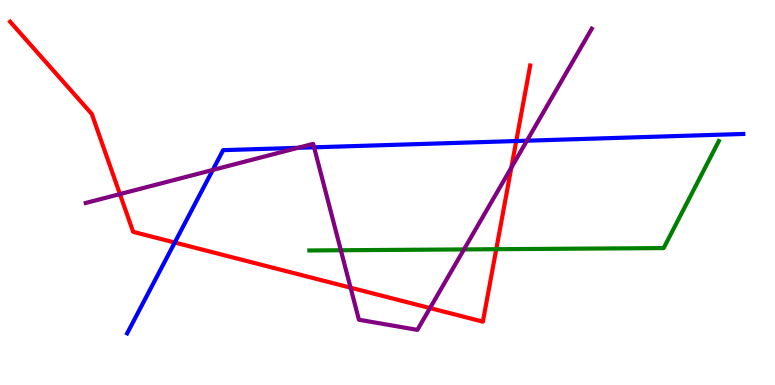[{'lines': ['blue', 'red'], 'intersections': [{'x': 2.25, 'y': 3.7}, {'x': 6.66, 'y': 6.34}]}, {'lines': ['green', 'red'], 'intersections': [{'x': 6.4, 'y': 3.53}]}, {'lines': ['purple', 'red'], 'intersections': [{'x': 1.55, 'y': 4.96}, {'x': 4.52, 'y': 2.53}, {'x': 5.55, 'y': 2.0}, {'x': 6.6, 'y': 5.65}]}, {'lines': ['blue', 'green'], 'intersections': []}, {'lines': ['blue', 'purple'], 'intersections': [{'x': 2.75, 'y': 5.59}, {'x': 3.84, 'y': 6.16}, {'x': 4.05, 'y': 6.17}, {'x': 6.8, 'y': 6.35}]}, {'lines': ['green', 'purple'], 'intersections': [{'x': 4.4, 'y': 3.5}, {'x': 5.99, 'y': 3.52}]}]